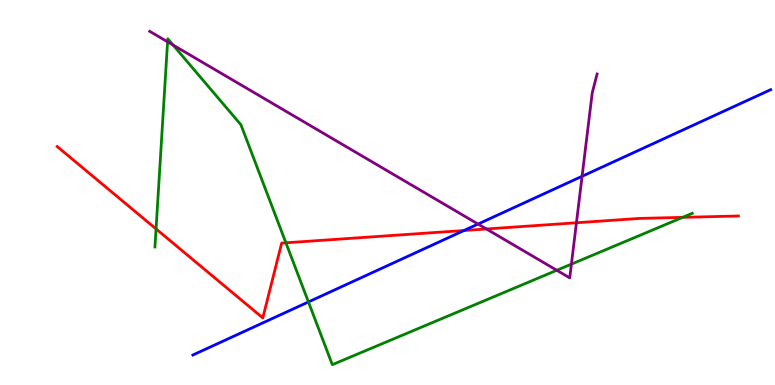[{'lines': ['blue', 'red'], 'intersections': [{'x': 5.99, 'y': 4.01}]}, {'lines': ['green', 'red'], 'intersections': [{'x': 2.01, 'y': 4.05}, {'x': 3.69, 'y': 3.69}, {'x': 8.81, 'y': 4.35}]}, {'lines': ['purple', 'red'], 'intersections': [{'x': 6.28, 'y': 4.05}, {'x': 7.44, 'y': 4.21}]}, {'lines': ['blue', 'green'], 'intersections': [{'x': 3.98, 'y': 2.16}]}, {'lines': ['blue', 'purple'], 'intersections': [{'x': 6.17, 'y': 4.18}, {'x': 7.51, 'y': 5.42}]}, {'lines': ['green', 'purple'], 'intersections': [{'x': 2.16, 'y': 8.91}, {'x': 2.23, 'y': 8.83}, {'x': 7.18, 'y': 2.98}, {'x': 7.37, 'y': 3.14}]}]